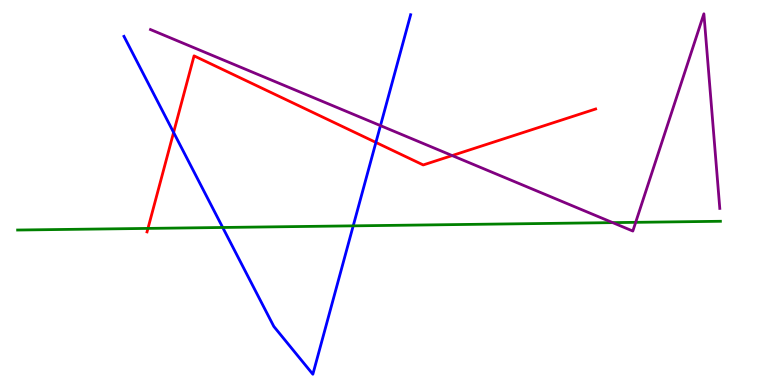[{'lines': ['blue', 'red'], 'intersections': [{'x': 2.24, 'y': 6.56}, {'x': 4.85, 'y': 6.3}]}, {'lines': ['green', 'red'], 'intersections': [{'x': 1.91, 'y': 4.07}]}, {'lines': ['purple', 'red'], 'intersections': [{'x': 5.83, 'y': 5.96}]}, {'lines': ['blue', 'green'], 'intersections': [{'x': 2.87, 'y': 4.09}, {'x': 4.56, 'y': 4.13}]}, {'lines': ['blue', 'purple'], 'intersections': [{'x': 4.91, 'y': 6.74}]}, {'lines': ['green', 'purple'], 'intersections': [{'x': 7.91, 'y': 4.22}, {'x': 8.2, 'y': 4.23}]}]